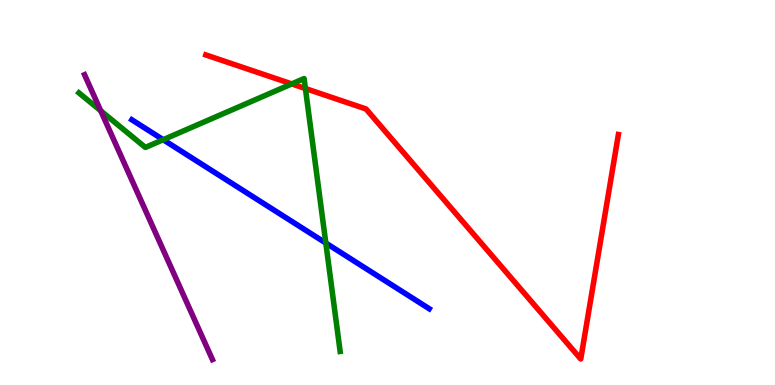[{'lines': ['blue', 'red'], 'intersections': []}, {'lines': ['green', 'red'], 'intersections': [{'x': 3.76, 'y': 7.82}, {'x': 3.94, 'y': 7.7}]}, {'lines': ['purple', 'red'], 'intersections': []}, {'lines': ['blue', 'green'], 'intersections': [{'x': 2.11, 'y': 6.37}, {'x': 4.2, 'y': 3.69}]}, {'lines': ['blue', 'purple'], 'intersections': []}, {'lines': ['green', 'purple'], 'intersections': [{'x': 1.3, 'y': 7.12}]}]